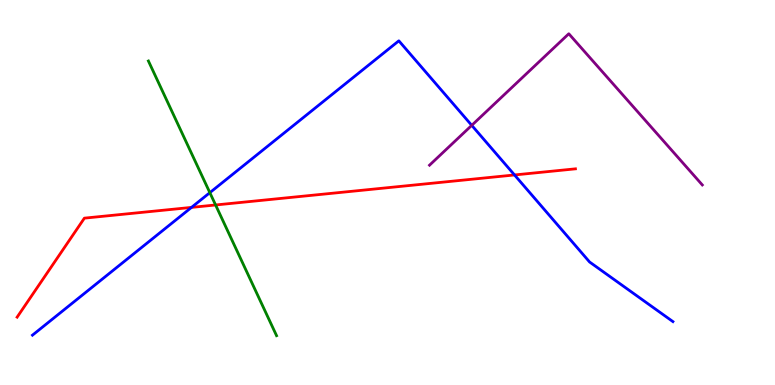[{'lines': ['blue', 'red'], 'intersections': [{'x': 2.47, 'y': 4.61}, {'x': 6.64, 'y': 5.46}]}, {'lines': ['green', 'red'], 'intersections': [{'x': 2.78, 'y': 4.68}]}, {'lines': ['purple', 'red'], 'intersections': []}, {'lines': ['blue', 'green'], 'intersections': [{'x': 2.71, 'y': 5.0}]}, {'lines': ['blue', 'purple'], 'intersections': [{'x': 6.09, 'y': 6.74}]}, {'lines': ['green', 'purple'], 'intersections': []}]